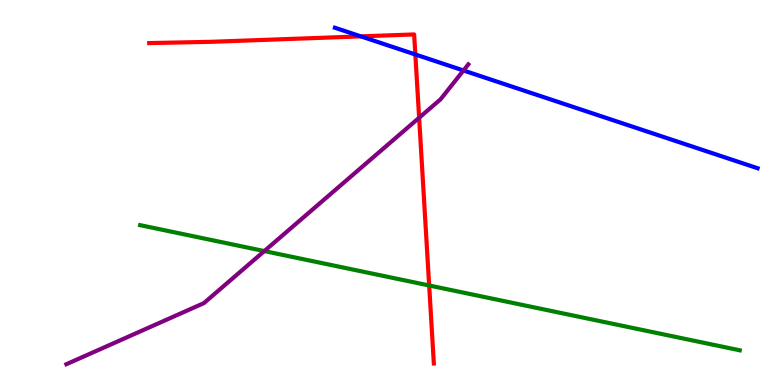[{'lines': ['blue', 'red'], 'intersections': [{'x': 4.66, 'y': 9.06}, {'x': 5.36, 'y': 8.58}]}, {'lines': ['green', 'red'], 'intersections': [{'x': 5.54, 'y': 2.58}]}, {'lines': ['purple', 'red'], 'intersections': [{'x': 5.41, 'y': 6.94}]}, {'lines': ['blue', 'green'], 'intersections': []}, {'lines': ['blue', 'purple'], 'intersections': [{'x': 5.98, 'y': 8.17}]}, {'lines': ['green', 'purple'], 'intersections': [{'x': 3.41, 'y': 3.48}]}]